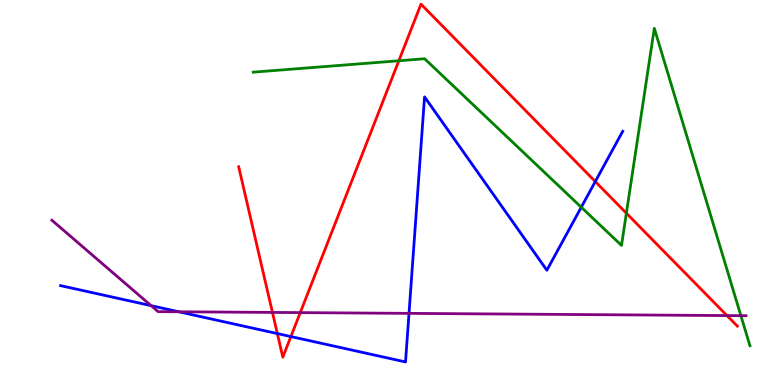[{'lines': ['blue', 'red'], 'intersections': [{'x': 3.58, 'y': 1.34}, {'x': 3.75, 'y': 1.26}, {'x': 7.68, 'y': 5.28}]}, {'lines': ['green', 'red'], 'intersections': [{'x': 5.15, 'y': 8.42}, {'x': 8.08, 'y': 4.46}]}, {'lines': ['purple', 'red'], 'intersections': [{'x': 3.52, 'y': 1.89}, {'x': 3.87, 'y': 1.88}, {'x': 9.38, 'y': 1.8}]}, {'lines': ['blue', 'green'], 'intersections': [{'x': 7.5, 'y': 4.62}]}, {'lines': ['blue', 'purple'], 'intersections': [{'x': 1.95, 'y': 2.06}, {'x': 2.31, 'y': 1.9}, {'x': 5.28, 'y': 1.86}]}, {'lines': ['green', 'purple'], 'intersections': [{'x': 9.56, 'y': 1.8}]}]